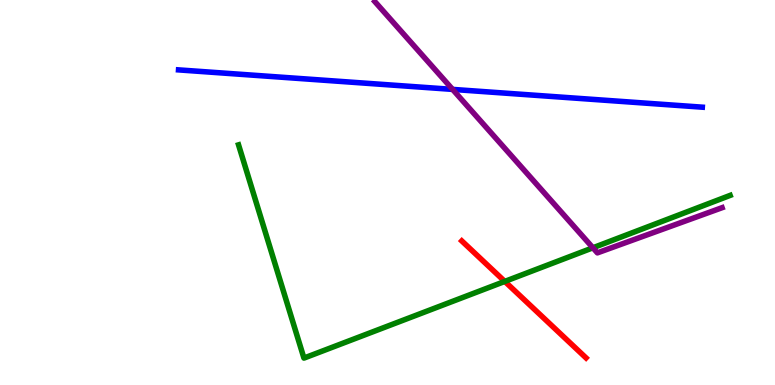[{'lines': ['blue', 'red'], 'intersections': []}, {'lines': ['green', 'red'], 'intersections': [{'x': 6.51, 'y': 2.69}]}, {'lines': ['purple', 'red'], 'intersections': []}, {'lines': ['blue', 'green'], 'intersections': []}, {'lines': ['blue', 'purple'], 'intersections': [{'x': 5.84, 'y': 7.68}]}, {'lines': ['green', 'purple'], 'intersections': [{'x': 7.65, 'y': 3.56}]}]